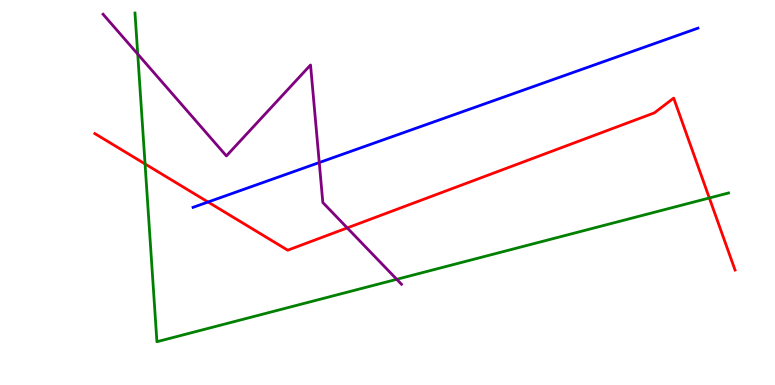[{'lines': ['blue', 'red'], 'intersections': [{'x': 2.68, 'y': 4.75}]}, {'lines': ['green', 'red'], 'intersections': [{'x': 1.87, 'y': 5.74}, {'x': 9.15, 'y': 4.86}]}, {'lines': ['purple', 'red'], 'intersections': [{'x': 4.48, 'y': 4.08}]}, {'lines': ['blue', 'green'], 'intersections': []}, {'lines': ['blue', 'purple'], 'intersections': [{'x': 4.12, 'y': 5.78}]}, {'lines': ['green', 'purple'], 'intersections': [{'x': 1.78, 'y': 8.6}, {'x': 5.12, 'y': 2.75}]}]